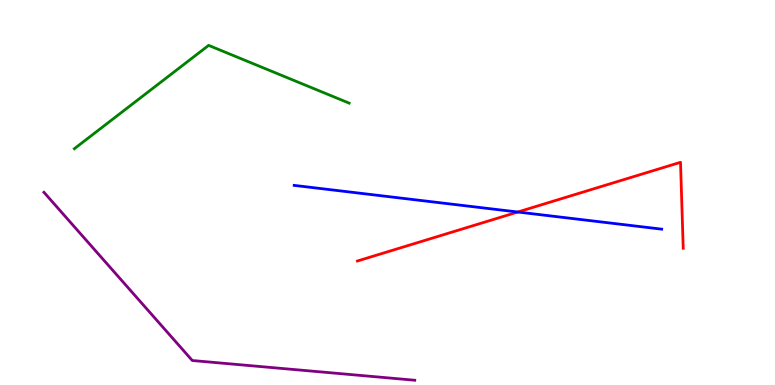[{'lines': ['blue', 'red'], 'intersections': [{'x': 6.68, 'y': 4.49}]}, {'lines': ['green', 'red'], 'intersections': []}, {'lines': ['purple', 'red'], 'intersections': []}, {'lines': ['blue', 'green'], 'intersections': []}, {'lines': ['blue', 'purple'], 'intersections': []}, {'lines': ['green', 'purple'], 'intersections': []}]